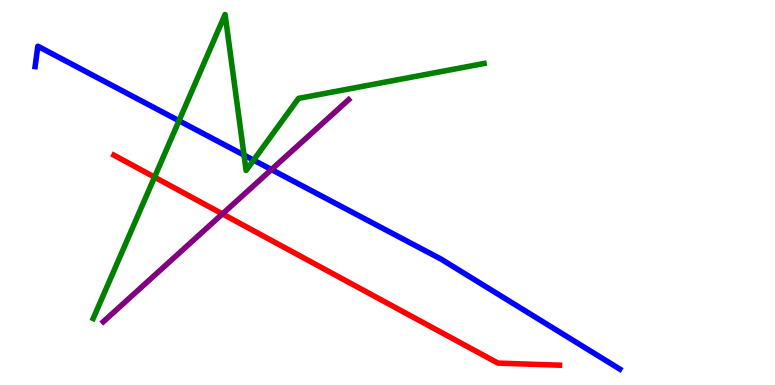[{'lines': ['blue', 'red'], 'intersections': []}, {'lines': ['green', 'red'], 'intersections': [{'x': 1.99, 'y': 5.4}]}, {'lines': ['purple', 'red'], 'intersections': [{'x': 2.87, 'y': 4.44}]}, {'lines': ['blue', 'green'], 'intersections': [{'x': 2.31, 'y': 6.86}, {'x': 3.15, 'y': 5.97}, {'x': 3.27, 'y': 5.84}]}, {'lines': ['blue', 'purple'], 'intersections': [{'x': 3.5, 'y': 5.6}]}, {'lines': ['green', 'purple'], 'intersections': []}]